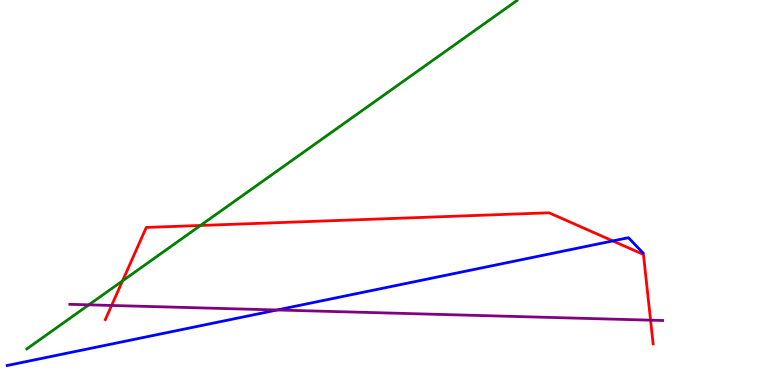[{'lines': ['blue', 'red'], 'intersections': [{'x': 7.91, 'y': 3.74}]}, {'lines': ['green', 'red'], 'intersections': [{'x': 1.58, 'y': 2.7}, {'x': 2.59, 'y': 4.14}]}, {'lines': ['purple', 'red'], 'intersections': [{'x': 1.44, 'y': 2.07}, {'x': 8.39, 'y': 1.68}]}, {'lines': ['blue', 'green'], 'intersections': []}, {'lines': ['blue', 'purple'], 'intersections': [{'x': 3.58, 'y': 1.95}]}, {'lines': ['green', 'purple'], 'intersections': [{'x': 1.15, 'y': 2.08}]}]